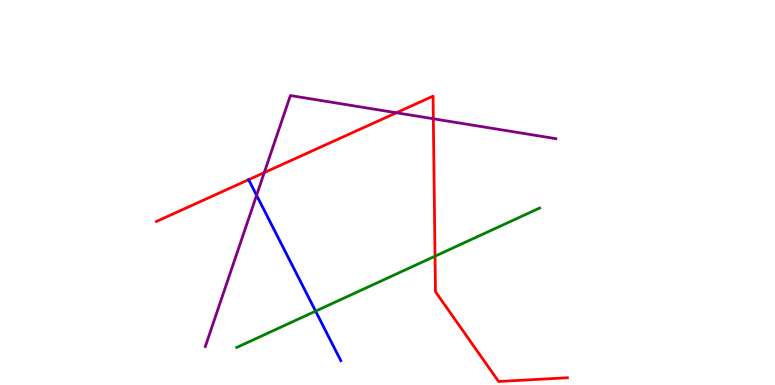[{'lines': ['blue', 'red'], 'intersections': []}, {'lines': ['green', 'red'], 'intersections': [{'x': 5.61, 'y': 3.35}]}, {'lines': ['purple', 'red'], 'intersections': [{'x': 3.41, 'y': 5.52}, {'x': 5.11, 'y': 7.07}, {'x': 5.59, 'y': 6.92}]}, {'lines': ['blue', 'green'], 'intersections': [{'x': 4.07, 'y': 1.92}]}, {'lines': ['blue', 'purple'], 'intersections': [{'x': 3.31, 'y': 4.93}]}, {'lines': ['green', 'purple'], 'intersections': []}]